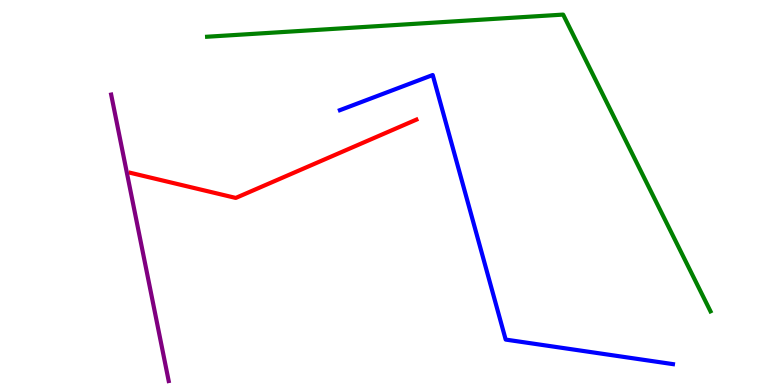[{'lines': ['blue', 'red'], 'intersections': []}, {'lines': ['green', 'red'], 'intersections': []}, {'lines': ['purple', 'red'], 'intersections': []}, {'lines': ['blue', 'green'], 'intersections': []}, {'lines': ['blue', 'purple'], 'intersections': []}, {'lines': ['green', 'purple'], 'intersections': []}]